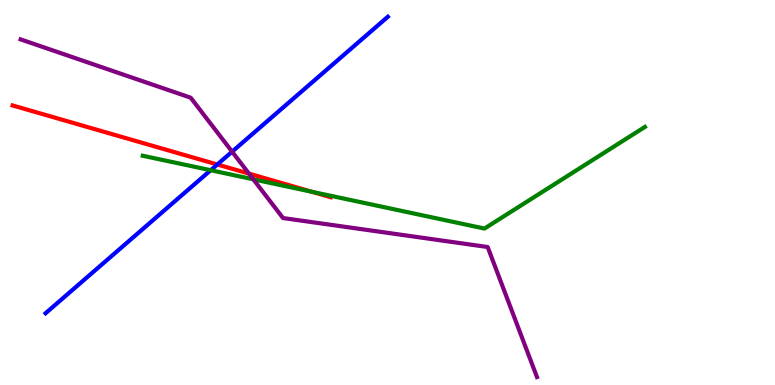[{'lines': ['blue', 'red'], 'intersections': [{'x': 2.8, 'y': 5.73}]}, {'lines': ['green', 'red'], 'intersections': [{'x': 4.03, 'y': 5.02}]}, {'lines': ['purple', 'red'], 'intersections': [{'x': 3.21, 'y': 5.49}]}, {'lines': ['blue', 'green'], 'intersections': [{'x': 2.72, 'y': 5.58}]}, {'lines': ['blue', 'purple'], 'intersections': [{'x': 2.99, 'y': 6.06}]}, {'lines': ['green', 'purple'], 'intersections': [{'x': 3.27, 'y': 5.34}]}]